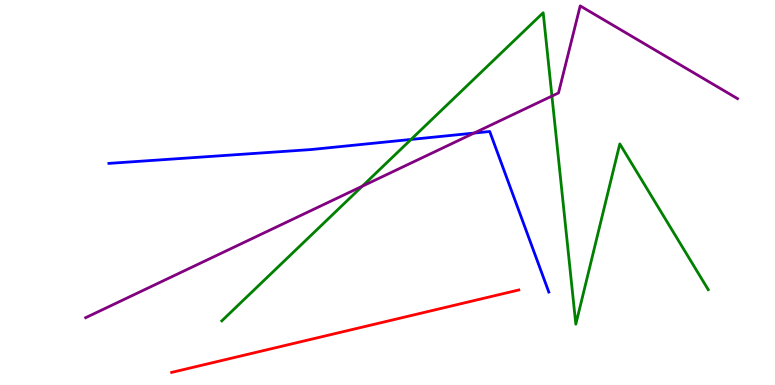[{'lines': ['blue', 'red'], 'intersections': []}, {'lines': ['green', 'red'], 'intersections': []}, {'lines': ['purple', 'red'], 'intersections': []}, {'lines': ['blue', 'green'], 'intersections': [{'x': 5.3, 'y': 6.38}]}, {'lines': ['blue', 'purple'], 'intersections': [{'x': 6.12, 'y': 6.54}]}, {'lines': ['green', 'purple'], 'intersections': [{'x': 4.67, 'y': 5.16}, {'x': 7.12, 'y': 7.5}]}]